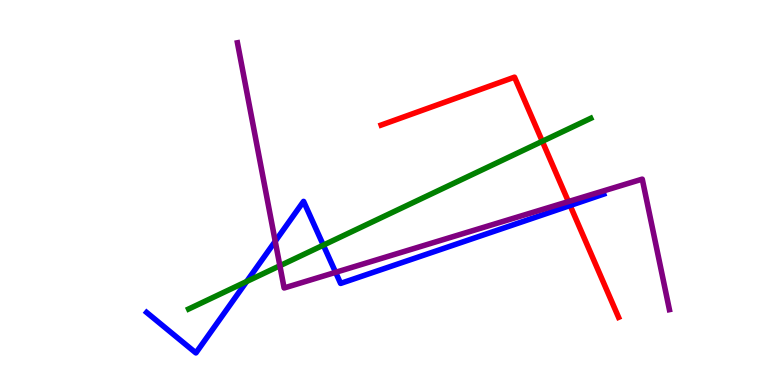[{'lines': ['blue', 'red'], 'intersections': [{'x': 7.36, 'y': 4.66}]}, {'lines': ['green', 'red'], 'intersections': [{'x': 7.0, 'y': 6.33}]}, {'lines': ['purple', 'red'], 'intersections': [{'x': 7.33, 'y': 4.76}]}, {'lines': ['blue', 'green'], 'intersections': [{'x': 3.18, 'y': 2.69}, {'x': 4.17, 'y': 3.63}]}, {'lines': ['blue', 'purple'], 'intersections': [{'x': 3.55, 'y': 3.73}, {'x': 4.33, 'y': 2.93}]}, {'lines': ['green', 'purple'], 'intersections': [{'x': 3.61, 'y': 3.1}]}]